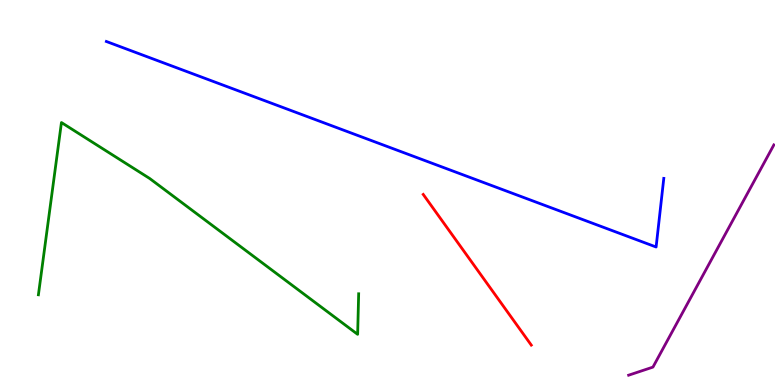[{'lines': ['blue', 'red'], 'intersections': []}, {'lines': ['green', 'red'], 'intersections': []}, {'lines': ['purple', 'red'], 'intersections': []}, {'lines': ['blue', 'green'], 'intersections': []}, {'lines': ['blue', 'purple'], 'intersections': []}, {'lines': ['green', 'purple'], 'intersections': []}]